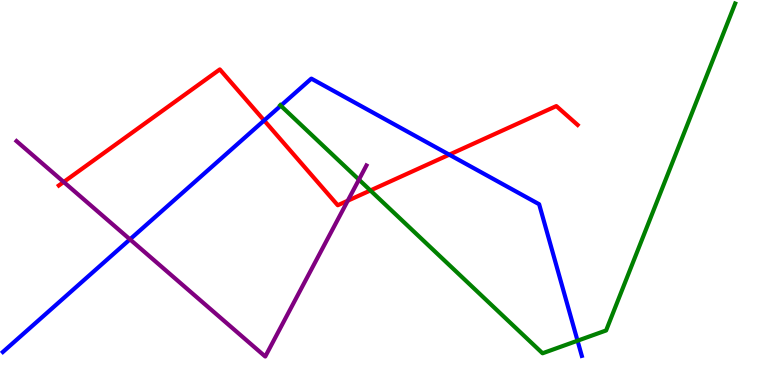[{'lines': ['blue', 'red'], 'intersections': [{'x': 3.41, 'y': 6.87}, {'x': 5.8, 'y': 5.98}]}, {'lines': ['green', 'red'], 'intersections': [{'x': 4.78, 'y': 5.05}]}, {'lines': ['purple', 'red'], 'intersections': [{'x': 0.822, 'y': 5.27}, {'x': 4.49, 'y': 4.79}]}, {'lines': ['blue', 'green'], 'intersections': [{'x': 3.62, 'y': 7.25}, {'x': 7.45, 'y': 1.15}]}, {'lines': ['blue', 'purple'], 'intersections': [{'x': 1.68, 'y': 3.78}]}, {'lines': ['green', 'purple'], 'intersections': [{'x': 4.63, 'y': 5.33}]}]